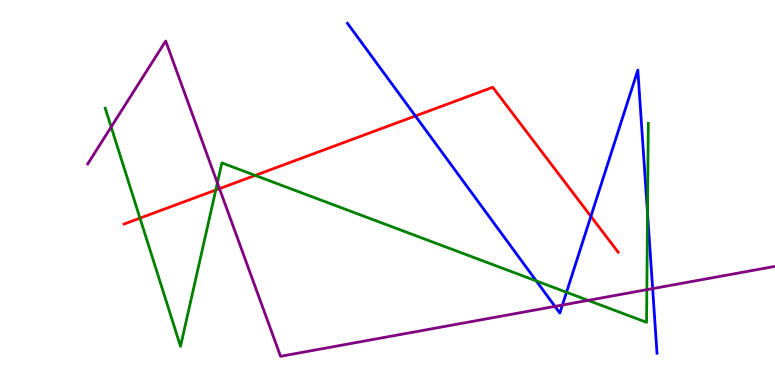[{'lines': ['blue', 'red'], 'intersections': [{'x': 5.36, 'y': 6.99}, {'x': 7.62, 'y': 4.38}]}, {'lines': ['green', 'red'], 'intersections': [{'x': 1.81, 'y': 4.33}, {'x': 2.78, 'y': 5.06}, {'x': 3.29, 'y': 5.44}]}, {'lines': ['purple', 'red'], 'intersections': [{'x': 2.83, 'y': 5.1}]}, {'lines': ['blue', 'green'], 'intersections': [{'x': 6.92, 'y': 2.7}, {'x': 7.31, 'y': 2.41}, {'x': 8.36, 'y': 4.47}]}, {'lines': ['blue', 'purple'], 'intersections': [{'x': 7.16, 'y': 2.04}, {'x': 7.26, 'y': 2.08}, {'x': 8.42, 'y': 2.5}]}, {'lines': ['green', 'purple'], 'intersections': [{'x': 1.43, 'y': 6.7}, {'x': 2.8, 'y': 5.25}, {'x': 7.59, 'y': 2.2}, {'x': 8.35, 'y': 2.48}]}]